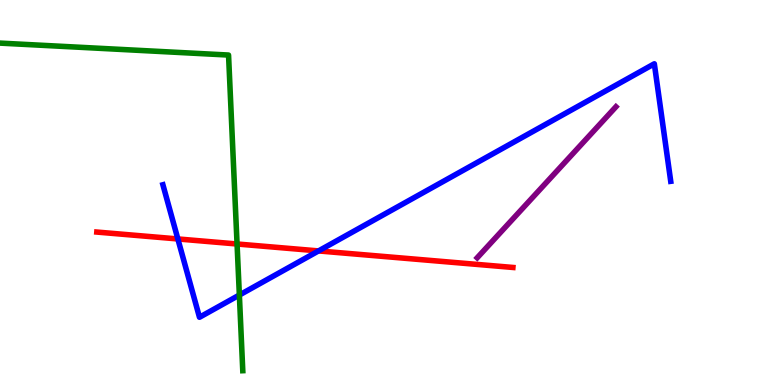[{'lines': ['blue', 'red'], 'intersections': [{'x': 2.29, 'y': 3.79}, {'x': 4.11, 'y': 3.48}]}, {'lines': ['green', 'red'], 'intersections': [{'x': 3.06, 'y': 3.66}]}, {'lines': ['purple', 'red'], 'intersections': []}, {'lines': ['blue', 'green'], 'intersections': [{'x': 3.09, 'y': 2.34}]}, {'lines': ['blue', 'purple'], 'intersections': []}, {'lines': ['green', 'purple'], 'intersections': []}]